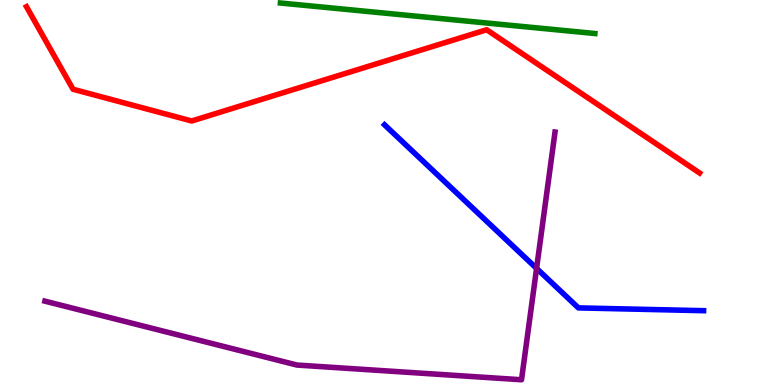[{'lines': ['blue', 'red'], 'intersections': []}, {'lines': ['green', 'red'], 'intersections': []}, {'lines': ['purple', 'red'], 'intersections': []}, {'lines': ['blue', 'green'], 'intersections': []}, {'lines': ['blue', 'purple'], 'intersections': [{'x': 6.92, 'y': 3.03}]}, {'lines': ['green', 'purple'], 'intersections': []}]